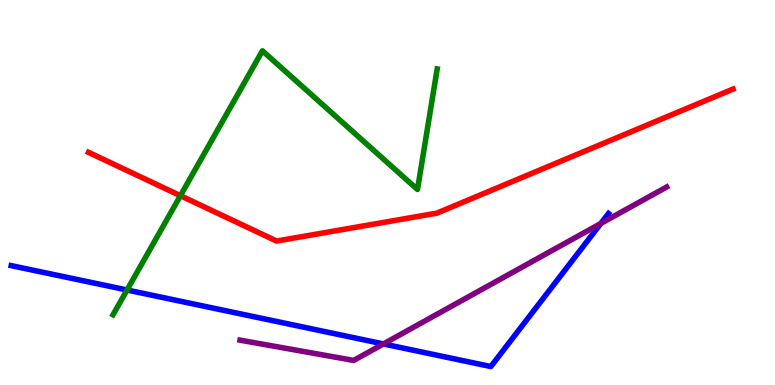[{'lines': ['blue', 'red'], 'intersections': []}, {'lines': ['green', 'red'], 'intersections': [{'x': 2.33, 'y': 4.92}]}, {'lines': ['purple', 'red'], 'intersections': []}, {'lines': ['blue', 'green'], 'intersections': [{'x': 1.64, 'y': 2.47}]}, {'lines': ['blue', 'purple'], 'intersections': [{'x': 4.95, 'y': 1.07}, {'x': 7.75, 'y': 4.2}]}, {'lines': ['green', 'purple'], 'intersections': []}]